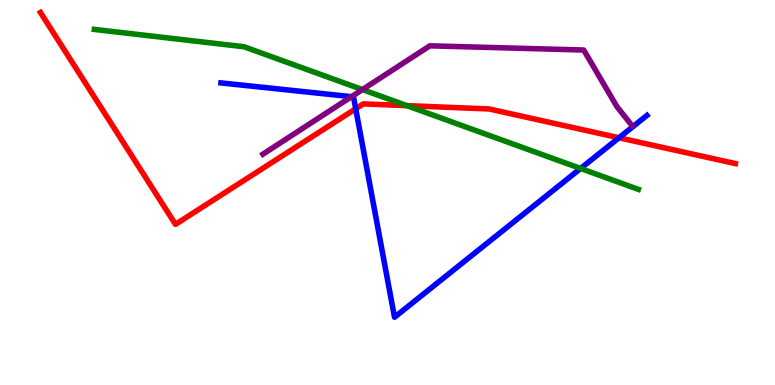[{'lines': ['blue', 'red'], 'intersections': [{'x': 4.59, 'y': 7.18}, {'x': 7.99, 'y': 6.42}]}, {'lines': ['green', 'red'], 'intersections': [{'x': 5.25, 'y': 7.26}]}, {'lines': ['purple', 'red'], 'intersections': []}, {'lines': ['blue', 'green'], 'intersections': [{'x': 7.49, 'y': 5.62}]}, {'lines': ['blue', 'purple'], 'intersections': [{'x': 4.54, 'y': 7.49}]}, {'lines': ['green', 'purple'], 'intersections': [{'x': 4.68, 'y': 7.67}]}]